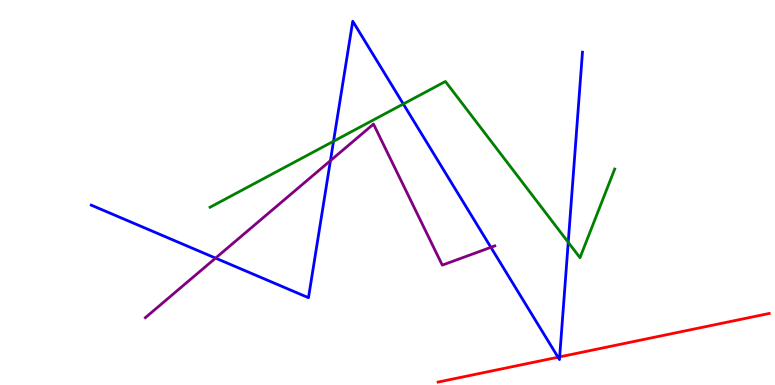[{'lines': ['blue', 'red'], 'intersections': [{'x': 7.2, 'y': 0.722}, {'x': 7.22, 'y': 0.73}]}, {'lines': ['green', 'red'], 'intersections': []}, {'lines': ['purple', 'red'], 'intersections': []}, {'lines': ['blue', 'green'], 'intersections': [{'x': 4.3, 'y': 6.33}, {'x': 5.2, 'y': 7.3}, {'x': 7.33, 'y': 3.71}]}, {'lines': ['blue', 'purple'], 'intersections': [{'x': 2.78, 'y': 3.3}, {'x': 4.26, 'y': 5.83}, {'x': 6.33, 'y': 3.58}]}, {'lines': ['green', 'purple'], 'intersections': []}]